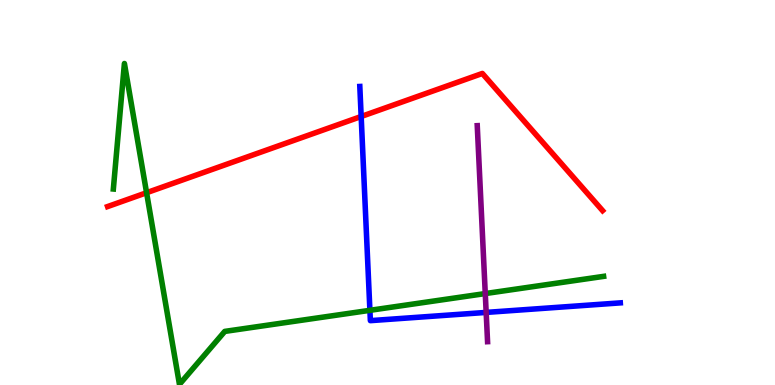[{'lines': ['blue', 'red'], 'intersections': [{'x': 4.66, 'y': 6.97}]}, {'lines': ['green', 'red'], 'intersections': [{'x': 1.89, 'y': 4.99}]}, {'lines': ['purple', 'red'], 'intersections': []}, {'lines': ['blue', 'green'], 'intersections': [{'x': 4.77, 'y': 1.94}]}, {'lines': ['blue', 'purple'], 'intersections': [{'x': 6.27, 'y': 1.89}]}, {'lines': ['green', 'purple'], 'intersections': [{'x': 6.26, 'y': 2.37}]}]